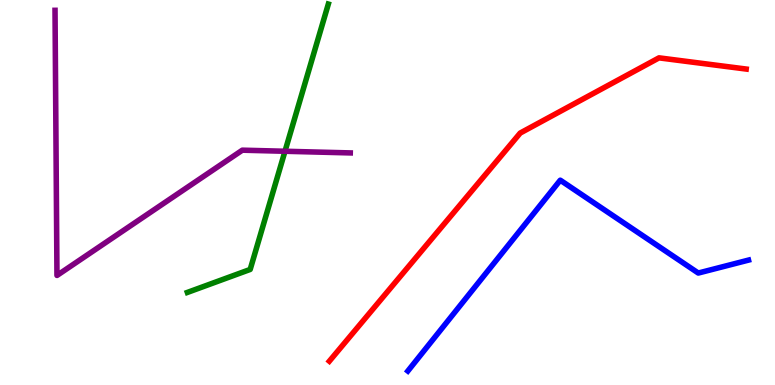[{'lines': ['blue', 'red'], 'intersections': []}, {'lines': ['green', 'red'], 'intersections': []}, {'lines': ['purple', 'red'], 'intersections': []}, {'lines': ['blue', 'green'], 'intersections': []}, {'lines': ['blue', 'purple'], 'intersections': []}, {'lines': ['green', 'purple'], 'intersections': [{'x': 3.68, 'y': 6.07}]}]